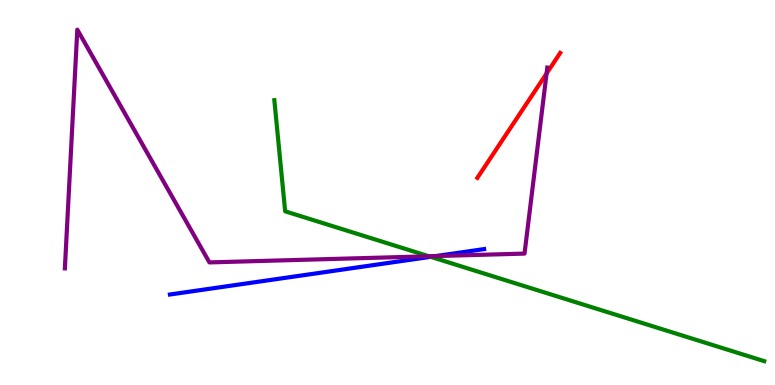[{'lines': ['blue', 'red'], 'intersections': []}, {'lines': ['green', 'red'], 'intersections': []}, {'lines': ['purple', 'red'], 'intersections': [{'x': 7.05, 'y': 8.09}]}, {'lines': ['blue', 'green'], 'intersections': [{'x': 5.56, 'y': 3.33}]}, {'lines': ['blue', 'purple'], 'intersections': [{'x': 5.62, 'y': 3.35}]}, {'lines': ['green', 'purple'], 'intersections': [{'x': 5.53, 'y': 3.34}]}]